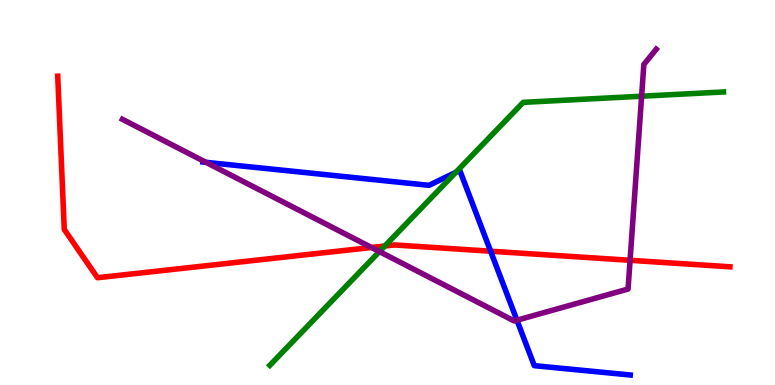[{'lines': ['blue', 'red'], 'intersections': [{'x': 6.33, 'y': 3.48}]}, {'lines': ['green', 'red'], 'intersections': [{'x': 4.97, 'y': 3.61}]}, {'lines': ['purple', 'red'], 'intersections': [{'x': 4.79, 'y': 3.57}, {'x': 8.13, 'y': 3.24}]}, {'lines': ['blue', 'green'], 'intersections': [{'x': 5.88, 'y': 5.52}]}, {'lines': ['blue', 'purple'], 'intersections': [{'x': 2.66, 'y': 5.78}, {'x': 6.67, 'y': 1.68}]}, {'lines': ['green', 'purple'], 'intersections': [{'x': 4.9, 'y': 3.47}, {'x': 8.28, 'y': 7.5}]}]